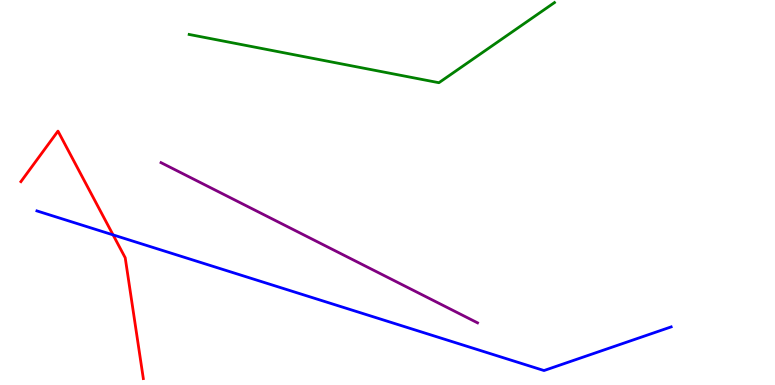[{'lines': ['blue', 'red'], 'intersections': [{'x': 1.46, 'y': 3.9}]}, {'lines': ['green', 'red'], 'intersections': []}, {'lines': ['purple', 'red'], 'intersections': []}, {'lines': ['blue', 'green'], 'intersections': []}, {'lines': ['blue', 'purple'], 'intersections': []}, {'lines': ['green', 'purple'], 'intersections': []}]